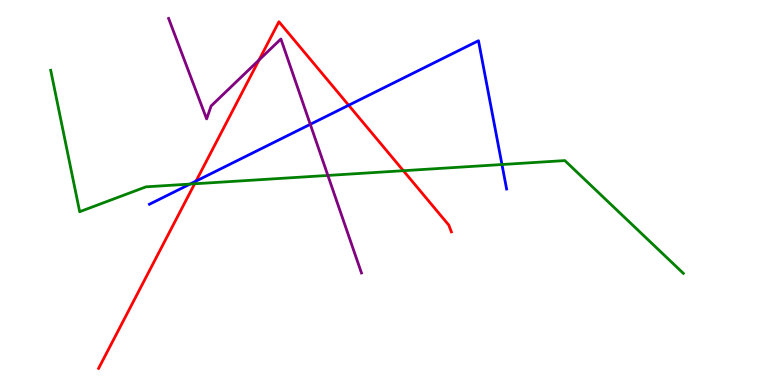[{'lines': ['blue', 'red'], 'intersections': [{'x': 2.53, 'y': 5.3}, {'x': 4.5, 'y': 7.27}]}, {'lines': ['green', 'red'], 'intersections': [{'x': 2.51, 'y': 5.23}, {'x': 5.2, 'y': 5.57}]}, {'lines': ['purple', 'red'], 'intersections': [{'x': 3.34, 'y': 8.44}]}, {'lines': ['blue', 'green'], 'intersections': [{'x': 2.45, 'y': 5.22}, {'x': 6.48, 'y': 5.73}]}, {'lines': ['blue', 'purple'], 'intersections': [{'x': 4.0, 'y': 6.77}]}, {'lines': ['green', 'purple'], 'intersections': [{'x': 4.23, 'y': 5.44}]}]